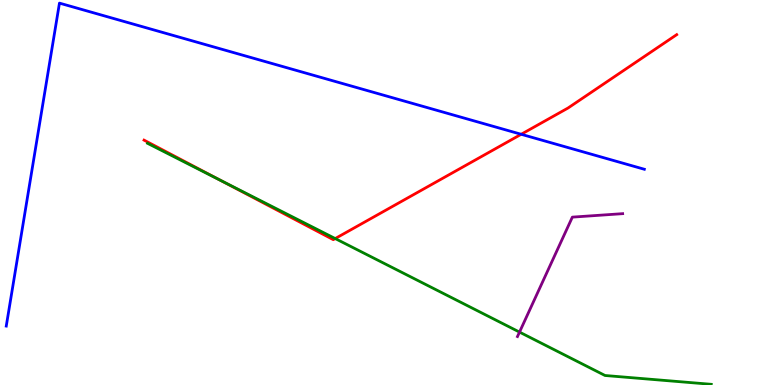[{'lines': ['blue', 'red'], 'intersections': [{'x': 6.73, 'y': 6.51}]}, {'lines': ['green', 'red'], 'intersections': [{'x': 2.85, 'y': 5.31}, {'x': 4.33, 'y': 3.8}]}, {'lines': ['purple', 'red'], 'intersections': []}, {'lines': ['blue', 'green'], 'intersections': []}, {'lines': ['blue', 'purple'], 'intersections': []}, {'lines': ['green', 'purple'], 'intersections': [{'x': 6.7, 'y': 1.37}]}]